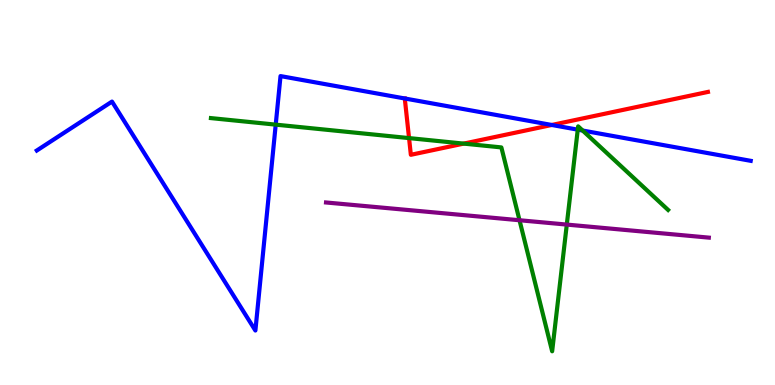[{'lines': ['blue', 'red'], 'intersections': [{'x': 5.22, 'y': 7.44}, {'x': 7.12, 'y': 6.75}]}, {'lines': ['green', 'red'], 'intersections': [{'x': 5.28, 'y': 6.41}, {'x': 5.98, 'y': 6.27}]}, {'lines': ['purple', 'red'], 'intersections': []}, {'lines': ['blue', 'green'], 'intersections': [{'x': 3.56, 'y': 6.76}, {'x': 7.46, 'y': 6.63}, {'x': 7.52, 'y': 6.61}]}, {'lines': ['blue', 'purple'], 'intersections': []}, {'lines': ['green', 'purple'], 'intersections': [{'x': 6.7, 'y': 4.28}, {'x': 7.31, 'y': 4.17}]}]